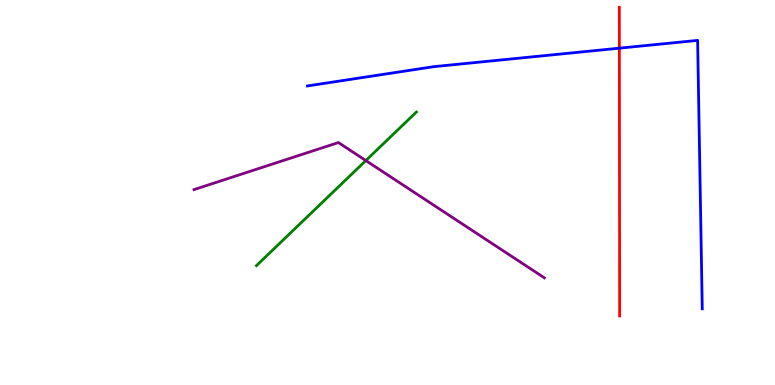[{'lines': ['blue', 'red'], 'intersections': [{'x': 7.99, 'y': 8.75}]}, {'lines': ['green', 'red'], 'intersections': []}, {'lines': ['purple', 'red'], 'intersections': []}, {'lines': ['blue', 'green'], 'intersections': []}, {'lines': ['blue', 'purple'], 'intersections': []}, {'lines': ['green', 'purple'], 'intersections': [{'x': 4.72, 'y': 5.83}]}]